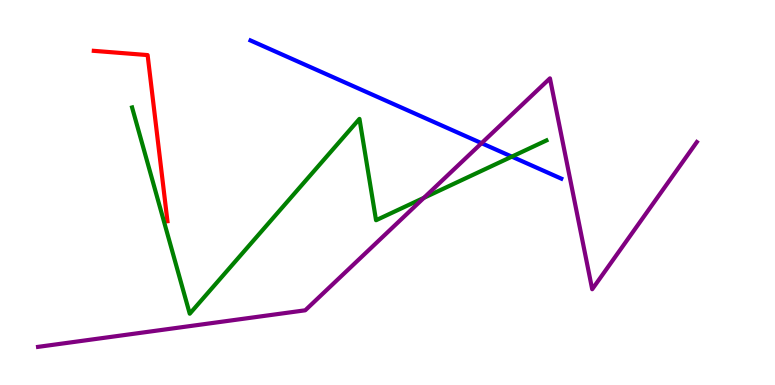[{'lines': ['blue', 'red'], 'intersections': []}, {'lines': ['green', 'red'], 'intersections': []}, {'lines': ['purple', 'red'], 'intersections': []}, {'lines': ['blue', 'green'], 'intersections': [{'x': 6.6, 'y': 5.93}]}, {'lines': ['blue', 'purple'], 'intersections': [{'x': 6.21, 'y': 6.28}]}, {'lines': ['green', 'purple'], 'intersections': [{'x': 5.47, 'y': 4.86}]}]